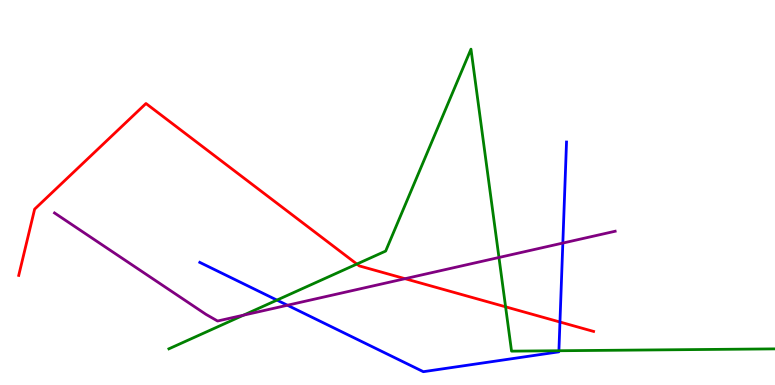[{'lines': ['blue', 'red'], 'intersections': [{'x': 7.23, 'y': 1.64}]}, {'lines': ['green', 'red'], 'intersections': [{'x': 4.6, 'y': 3.14}, {'x': 6.52, 'y': 2.03}]}, {'lines': ['purple', 'red'], 'intersections': [{'x': 5.23, 'y': 2.76}]}, {'lines': ['blue', 'green'], 'intersections': [{'x': 3.57, 'y': 2.21}, {'x': 7.21, 'y': 0.89}]}, {'lines': ['blue', 'purple'], 'intersections': [{'x': 3.71, 'y': 2.07}, {'x': 7.26, 'y': 3.69}]}, {'lines': ['green', 'purple'], 'intersections': [{'x': 3.14, 'y': 1.81}, {'x': 6.44, 'y': 3.31}]}]